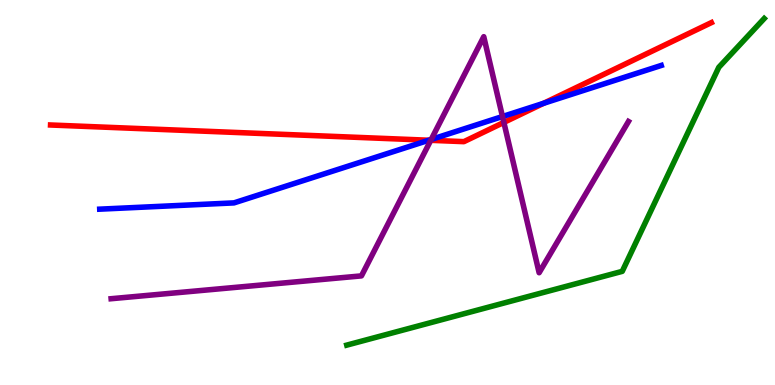[{'lines': ['blue', 'red'], 'intersections': [{'x': 5.53, 'y': 6.36}, {'x': 7.02, 'y': 7.32}]}, {'lines': ['green', 'red'], 'intersections': []}, {'lines': ['purple', 'red'], 'intersections': [{'x': 5.56, 'y': 6.36}, {'x': 6.5, 'y': 6.82}]}, {'lines': ['blue', 'green'], 'intersections': []}, {'lines': ['blue', 'purple'], 'intersections': [{'x': 5.56, 'y': 6.38}, {'x': 6.48, 'y': 6.97}]}, {'lines': ['green', 'purple'], 'intersections': []}]